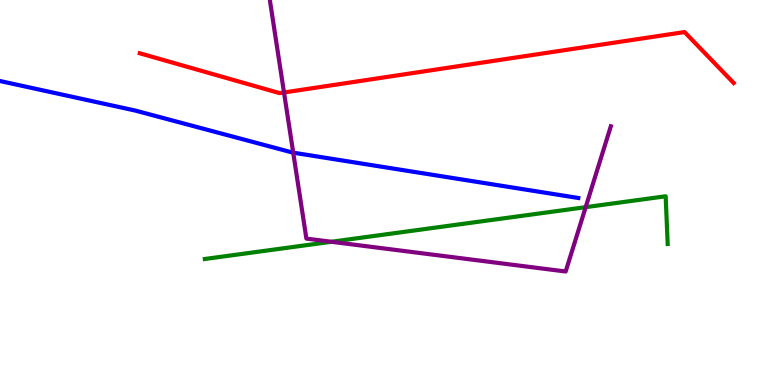[{'lines': ['blue', 'red'], 'intersections': []}, {'lines': ['green', 'red'], 'intersections': []}, {'lines': ['purple', 'red'], 'intersections': [{'x': 3.66, 'y': 7.6}]}, {'lines': ['blue', 'green'], 'intersections': []}, {'lines': ['blue', 'purple'], 'intersections': [{'x': 3.78, 'y': 6.03}]}, {'lines': ['green', 'purple'], 'intersections': [{'x': 4.28, 'y': 3.72}, {'x': 7.56, 'y': 4.62}]}]